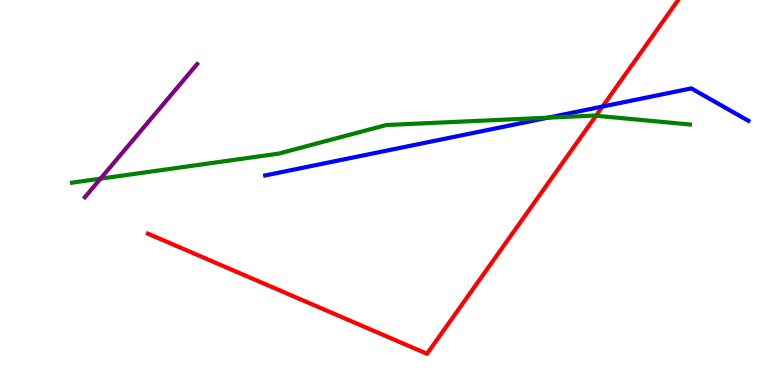[{'lines': ['blue', 'red'], 'intersections': [{'x': 7.77, 'y': 7.23}]}, {'lines': ['green', 'red'], 'intersections': [{'x': 7.69, 'y': 6.99}]}, {'lines': ['purple', 'red'], 'intersections': []}, {'lines': ['blue', 'green'], 'intersections': [{'x': 7.07, 'y': 6.94}]}, {'lines': ['blue', 'purple'], 'intersections': []}, {'lines': ['green', 'purple'], 'intersections': [{'x': 1.3, 'y': 5.36}]}]